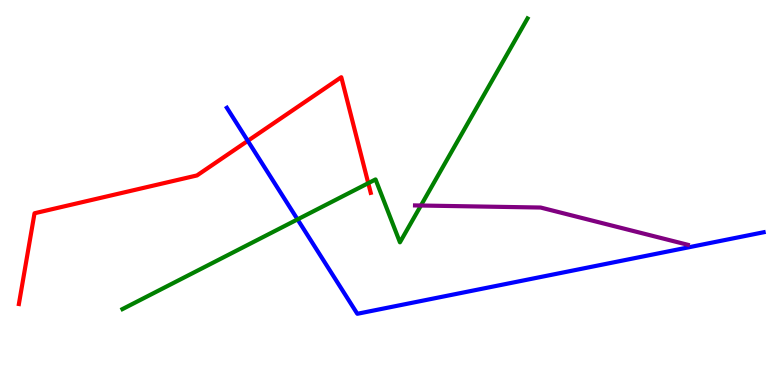[{'lines': ['blue', 'red'], 'intersections': [{'x': 3.2, 'y': 6.34}]}, {'lines': ['green', 'red'], 'intersections': [{'x': 4.75, 'y': 5.24}]}, {'lines': ['purple', 'red'], 'intersections': []}, {'lines': ['blue', 'green'], 'intersections': [{'x': 3.84, 'y': 4.3}]}, {'lines': ['blue', 'purple'], 'intersections': []}, {'lines': ['green', 'purple'], 'intersections': [{'x': 5.43, 'y': 4.66}]}]